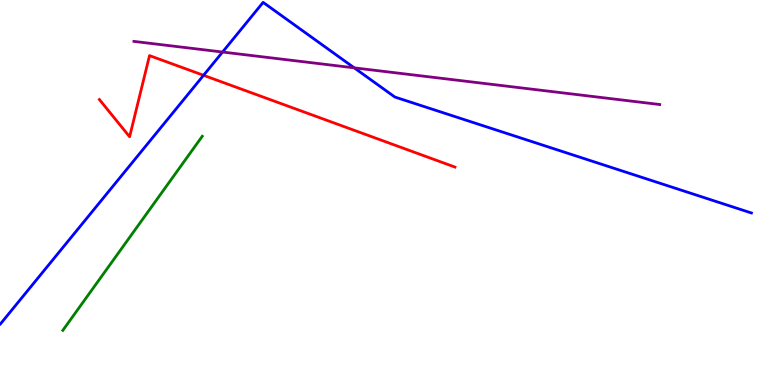[{'lines': ['blue', 'red'], 'intersections': [{'x': 2.63, 'y': 8.04}]}, {'lines': ['green', 'red'], 'intersections': []}, {'lines': ['purple', 'red'], 'intersections': []}, {'lines': ['blue', 'green'], 'intersections': []}, {'lines': ['blue', 'purple'], 'intersections': [{'x': 2.87, 'y': 8.65}, {'x': 4.57, 'y': 8.24}]}, {'lines': ['green', 'purple'], 'intersections': []}]